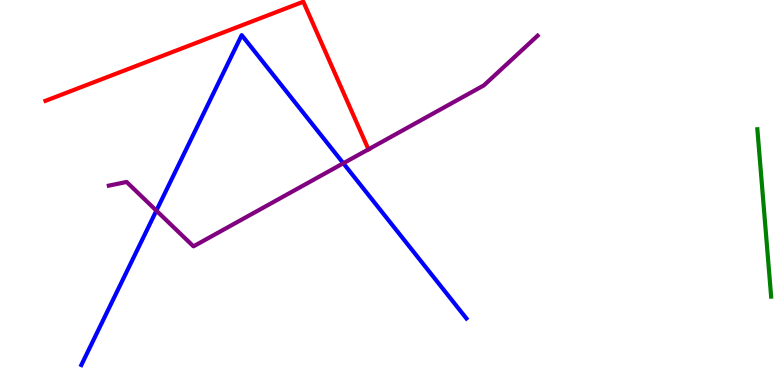[{'lines': ['blue', 'red'], 'intersections': []}, {'lines': ['green', 'red'], 'intersections': []}, {'lines': ['purple', 'red'], 'intersections': [{'x': 4.75, 'y': 6.12}]}, {'lines': ['blue', 'green'], 'intersections': []}, {'lines': ['blue', 'purple'], 'intersections': [{'x': 2.02, 'y': 4.53}, {'x': 4.43, 'y': 5.76}]}, {'lines': ['green', 'purple'], 'intersections': []}]